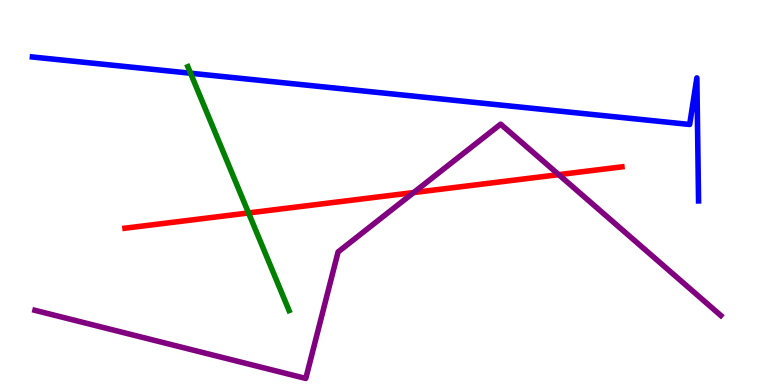[{'lines': ['blue', 'red'], 'intersections': []}, {'lines': ['green', 'red'], 'intersections': [{'x': 3.21, 'y': 4.47}]}, {'lines': ['purple', 'red'], 'intersections': [{'x': 5.34, 'y': 5.0}, {'x': 7.21, 'y': 5.46}]}, {'lines': ['blue', 'green'], 'intersections': [{'x': 2.46, 'y': 8.1}]}, {'lines': ['blue', 'purple'], 'intersections': []}, {'lines': ['green', 'purple'], 'intersections': []}]